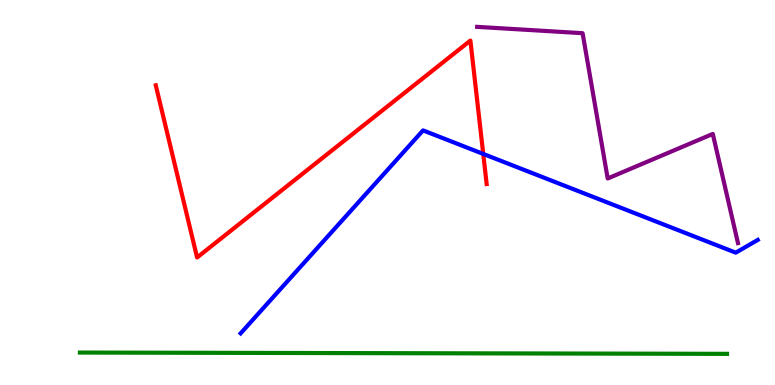[{'lines': ['blue', 'red'], 'intersections': [{'x': 6.24, 'y': 6.0}]}, {'lines': ['green', 'red'], 'intersections': []}, {'lines': ['purple', 'red'], 'intersections': []}, {'lines': ['blue', 'green'], 'intersections': []}, {'lines': ['blue', 'purple'], 'intersections': []}, {'lines': ['green', 'purple'], 'intersections': []}]